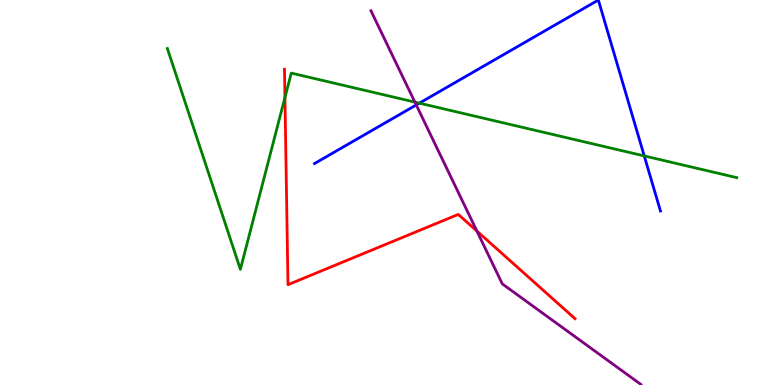[{'lines': ['blue', 'red'], 'intersections': []}, {'lines': ['green', 'red'], 'intersections': [{'x': 3.68, 'y': 7.47}]}, {'lines': ['purple', 'red'], 'intersections': [{'x': 6.15, 'y': 4.0}]}, {'lines': ['blue', 'green'], 'intersections': [{'x': 5.41, 'y': 7.32}, {'x': 8.31, 'y': 5.95}]}, {'lines': ['blue', 'purple'], 'intersections': [{'x': 5.37, 'y': 7.27}]}, {'lines': ['green', 'purple'], 'intersections': [{'x': 5.35, 'y': 7.35}]}]